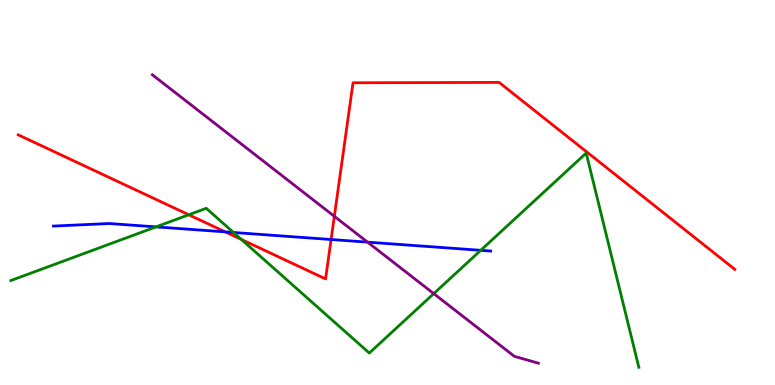[{'lines': ['blue', 'red'], 'intersections': [{'x': 2.91, 'y': 3.98}, {'x': 4.27, 'y': 3.78}]}, {'lines': ['green', 'red'], 'intersections': [{'x': 2.44, 'y': 4.42}, {'x': 3.11, 'y': 3.78}]}, {'lines': ['purple', 'red'], 'intersections': [{'x': 4.31, 'y': 4.38}]}, {'lines': ['blue', 'green'], 'intersections': [{'x': 2.01, 'y': 4.11}, {'x': 3.01, 'y': 3.96}, {'x': 6.2, 'y': 3.5}]}, {'lines': ['blue', 'purple'], 'intersections': [{'x': 4.74, 'y': 3.71}]}, {'lines': ['green', 'purple'], 'intersections': [{'x': 5.6, 'y': 2.37}]}]